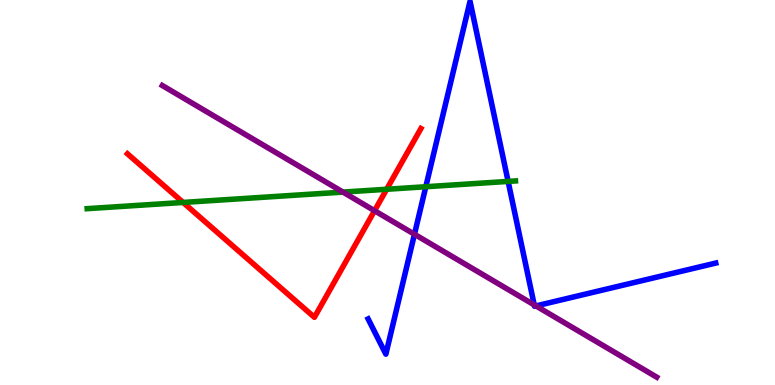[{'lines': ['blue', 'red'], 'intersections': []}, {'lines': ['green', 'red'], 'intersections': [{'x': 2.36, 'y': 4.74}, {'x': 4.99, 'y': 5.08}]}, {'lines': ['purple', 'red'], 'intersections': [{'x': 4.83, 'y': 4.53}]}, {'lines': ['blue', 'green'], 'intersections': [{'x': 5.49, 'y': 5.15}, {'x': 6.56, 'y': 5.29}]}, {'lines': ['blue', 'purple'], 'intersections': [{'x': 5.35, 'y': 3.92}, {'x': 6.89, 'y': 2.08}, {'x': 6.92, 'y': 2.05}]}, {'lines': ['green', 'purple'], 'intersections': [{'x': 4.43, 'y': 5.01}]}]